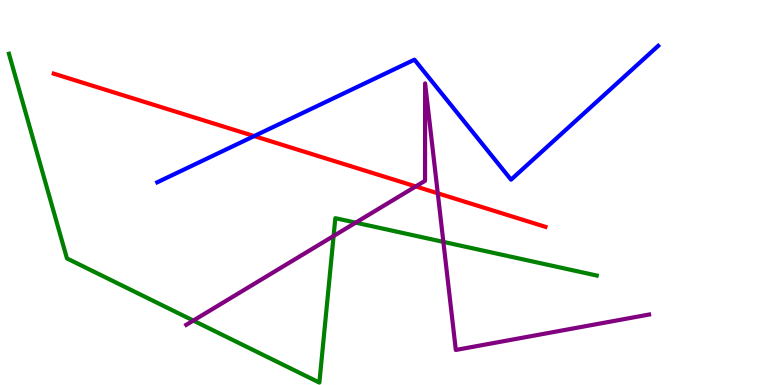[{'lines': ['blue', 'red'], 'intersections': [{'x': 3.28, 'y': 6.47}]}, {'lines': ['green', 'red'], 'intersections': []}, {'lines': ['purple', 'red'], 'intersections': [{'x': 5.36, 'y': 5.16}, {'x': 5.65, 'y': 4.98}]}, {'lines': ['blue', 'green'], 'intersections': []}, {'lines': ['blue', 'purple'], 'intersections': []}, {'lines': ['green', 'purple'], 'intersections': [{'x': 2.49, 'y': 1.67}, {'x': 4.3, 'y': 3.87}, {'x': 4.59, 'y': 4.22}, {'x': 5.72, 'y': 3.72}]}]